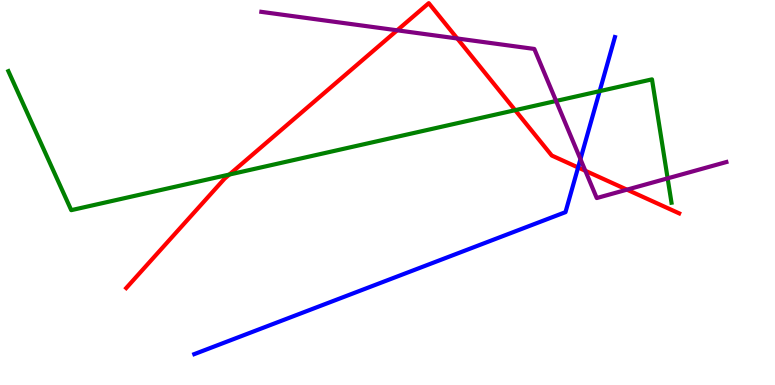[{'lines': ['blue', 'red'], 'intersections': [{'x': 7.46, 'y': 5.65}]}, {'lines': ['green', 'red'], 'intersections': [{'x': 2.96, 'y': 5.47}, {'x': 6.65, 'y': 7.14}]}, {'lines': ['purple', 'red'], 'intersections': [{'x': 5.12, 'y': 9.21}, {'x': 5.9, 'y': 9.0}, {'x': 7.55, 'y': 5.56}, {'x': 8.09, 'y': 5.07}]}, {'lines': ['blue', 'green'], 'intersections': [{'x': 7.74, 'y': 7.63}]}, {'lines': ['blue', 'purple'], 'intersections': [{'x': 7.49, 'y': 5.87}]}, {'lines': ['green', 'purple'], 'intersections': [{'x': 7.18, 'y': 7.38}, {'x': 8.61, 'y': 5.37}]}]